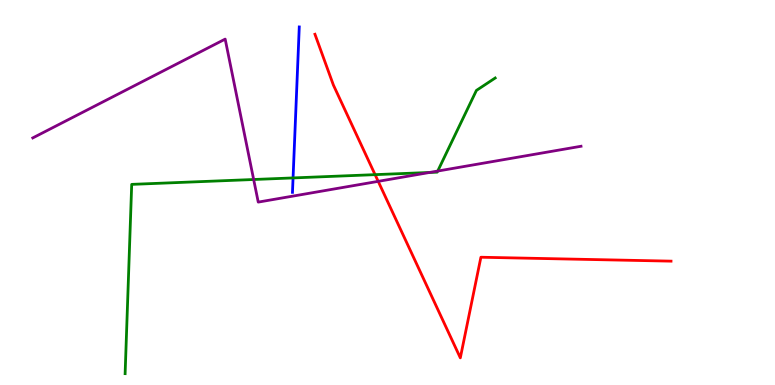[{'lines': ['blue', 'red'], 'intersections': []}, {'lines': ['green', 'red'], 'intersections': [{'x': 4.84, 'y': 5.46}]}, {'lines': ['purple', 'red'], 'intersections': [{'x': 4.88, 'y': 5.29}]}, {'lines': ['blue', 'green'], 'intersections': [{'x': 3.78, 'y': 5.38}]}, {'lines': ['blue', 'purple'], 'intersections': []}, {'lines': ['green', 'purple'], 'intersections': [{'x': 3.27, 'y': 5.34}, {'x': 5.54, 'y': 5.52}, {'x': 5.65, 'y': 5.56}]}]